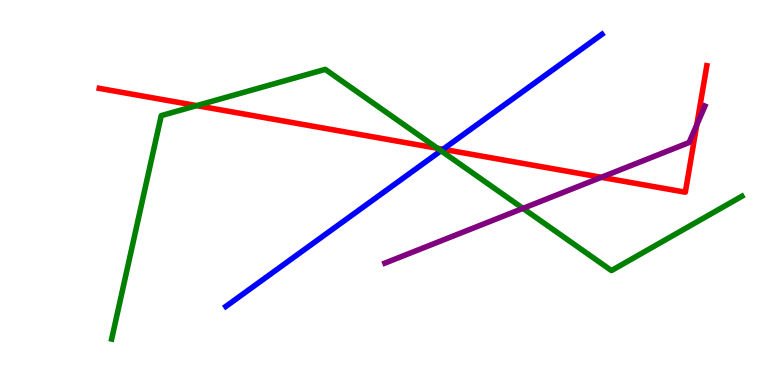[{'lines': ['blue', 'red'], 'intersections': [{'x': 5.72, 'y': 6.12}]}, {'lines': ['green', 'red'], 'intersections': [{'x': 2.54, 'y': 7.26}, {'x': 5.65, 'y': 6.15}]}, {'lines': ['purple', 'red'], 'intersections': [{'x': 7.76, 'y': 5.39}, {'x': 8.99, 'y': 6.76}]}, {'lines': ['blue', 'green'], 'intersections': [{'x': 5.69, 'y': 6.08}]}, {'lines': ['blue', 'purple'], 'intersections': []}, {'lines': ['green', 'purple'], 'intersections': [{'x': 6.75, 'y': 4.59}]}]